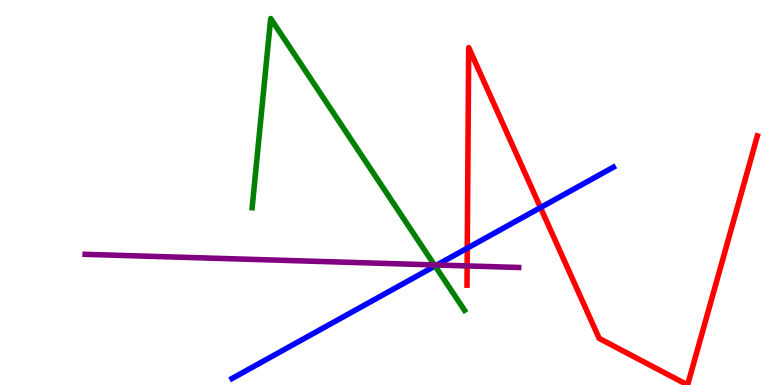[{'lines': ['blue', 'red'], 'intersections': [{'x': 6.03, 'y': 3.55}, {'x': 6.97, 'y': 4.61}]}, {'lines': ['green', 'red'], 'intersections': []}, {'lines': ['purple', 'red'], 'intersections': [{'x': 6.03, 'y': 3.09}]}, {'lines': ['blue', 'green'], 'intersections': [{'x': 5.61, 'y': 3.09}]}, {'lines': ['blue', 'purple'], 'intersections': [{'x': 5.64, 'y': 3.12}]}, {'lines': ['green', 'purple'], 'intersections': [{'x': 5.61, 'y': 3.12}]}]